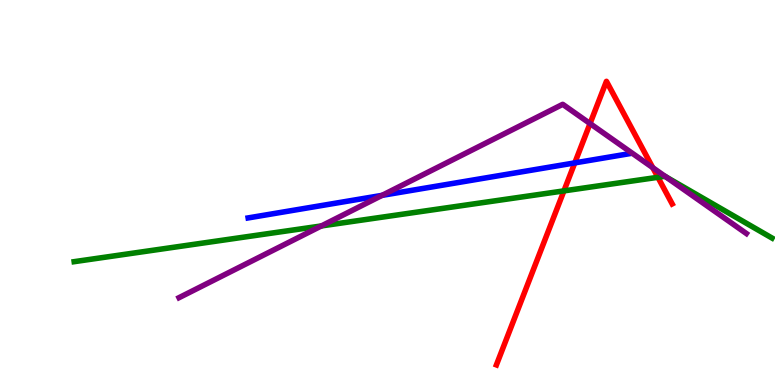[{'lines': ['blue', 'red'], 'intersections': [{'x': 7.42, 'y': 5.77}]}, {'lines': ['green', 'red'], 'intersections': [{'x': 7.28, 'y': 5.04}, {'x': 8.49, 'y': 5.39}]}, {'lines': ['purple', 'red'], 'intersections': [{'x': 7.61, 'y': 6.79}, {'x': 8.42, 'y': 5.65}]}, {'lines': ['blue', 'green'], 'intersections': []}, {'lines': ['blue', 'purple'], 'intersections': [{'x': 4.93, 'y': 4.93}]}, {'lines': ['green', 'purple'], 'intersections': [{'x': 4.15, 'y': 4.13}, {'x': 8.59, 'y': 5.41}]}]